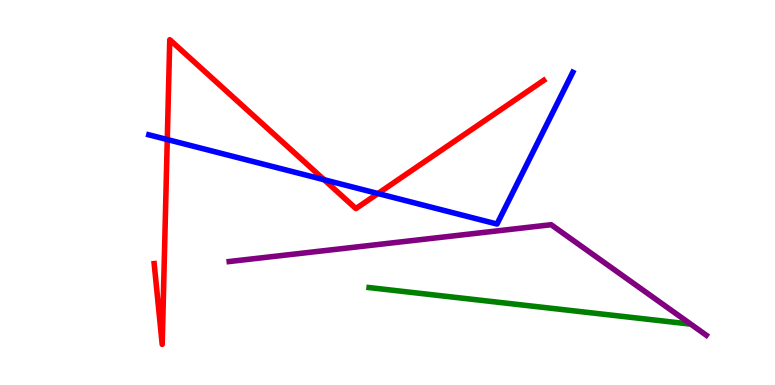[{'lines': ['blue', 'red'], 'intersections': [{'x': 2.16, 'y': 6.38}, {'x': 4.18, 'y': 5.33}, {'x': 4.88, 'y': 4.97}]}, {'lines': ['green', 'red'], 'intersections': []}, {'lines': ['purple', 'red'], 'intersections': []}, {'lines': ['blue', 'green'], 'intersections': []}, {'lines': ['blue', 'purple'], 'intersections': []}, {'lines': ['green', 'purple'], 'intersections': []}]